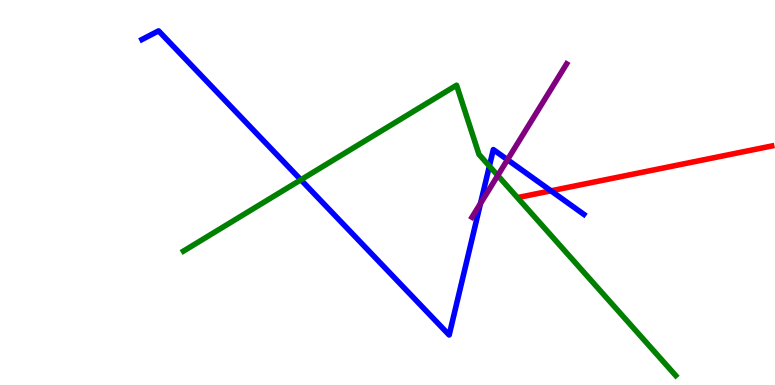[{'lines': ['blue', 'red'], 'intersections': [{'x': 7.11, 'y': 5.04}]}, {'lines': ['green', 'red'], 'intersections': []}, {'lines': ['purple', 'red'], 'intersections': []}, {'lines': ['blue', 'green'], 'intersections': [{'x': 3.88, 'y': 5.33}, {'x': 6.31, 'y': 5.69}]}, {'lines': ['blue', 'purple'], 'intersections': [{'x': 6.2, 'y': 4.71}, {'x': 6.55, 'y': 5.85}]}, {'lines': ['green', 'purple'], 'intersections': [{'x': 6.42, 'y': 5.44}]}]